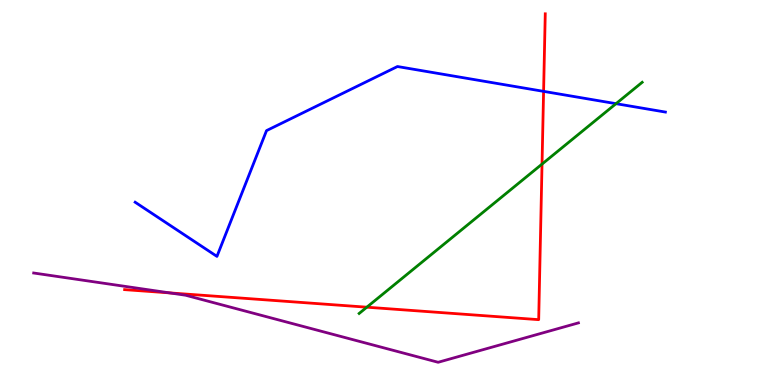[{'lines': ['blue', 'red'], 'intersections': [{'x': 7.01, 'y': 7.63}]}, {'lines': ['green', 'red'], 'intersections': [{'x': 4.73, 'y': 2.02}, {'x': 6.99, 'y': 5.74}]}, {'lines': ['purple', 'red'], 'intersections': [{'x': 2.19, 'y': 2.39}]}, {'lines': ['blue', 'green'], 'intersections': [{'x': 7.95, 'y': 7.31}]}, {'lines': ['blue', 'purple'], 'intersections': []}, {'lines': ['green', 'purple'], 'intersections': []}]